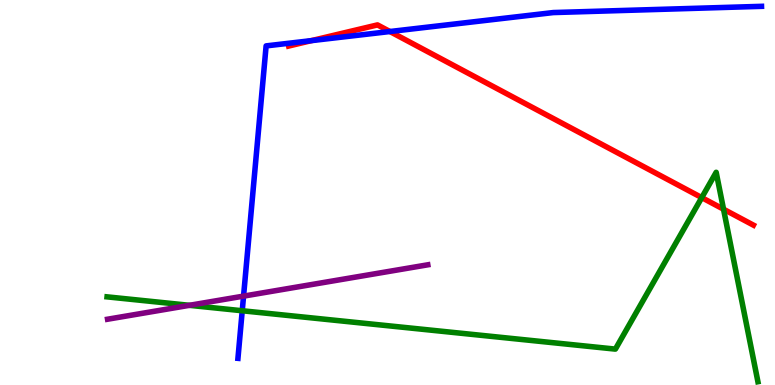[{'lines': ['blue', 'red'], 'intersections': [{'x': 4.02, 'y': 8.94}, {'x': 5.03, 'y': 9.18}]}, {'lines': ['green', 'red'], 'intersections': [{'x': 9.05, 'y': 4.87}, {'x': 9.34, 'y': 4.57}]}, {'lines': ['purple', 'red'], 'intersections': []}, {'lines': ['blue', 'green'], 'intersections': [{'x': 3.13, 'y': 1.93}]}, {'lines': ['blue', 'purple'], 'intersections': [{'x': 3.14, 'y': 2.31}]}, {'lines': ['green', 'purple'], 'intersections': [{'x': 2.44, 'y': 2.07}]}]